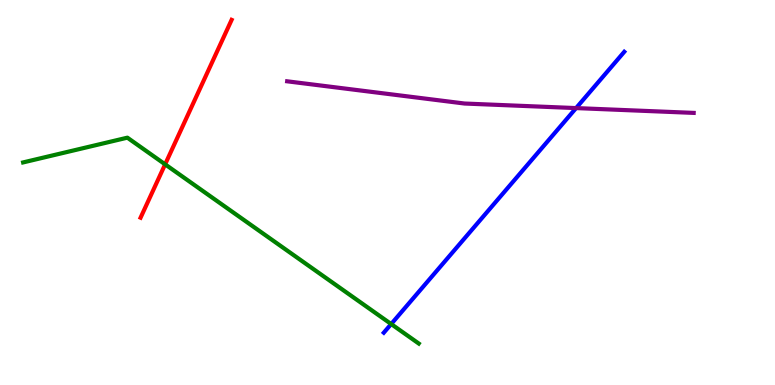[{'lines': ['blue', 'red'], 'intersections': []}, {'lines': ['green', 'red'], 'intersections': [{'x': 2.13, 'y': 5.73}]}, {'lines': ['purple', 'red'], 'intersections': []}, {'lines': ['blue', 'green'], 'intersections': [{'x': 5.05, 'y': 1.58}]}, {'lines': ['blue', 'purple'], 'intersections': [{'x': 7.43, 'y': 7.19}]}, {'lines': ['green', 'purple'], 'intersections': []}]